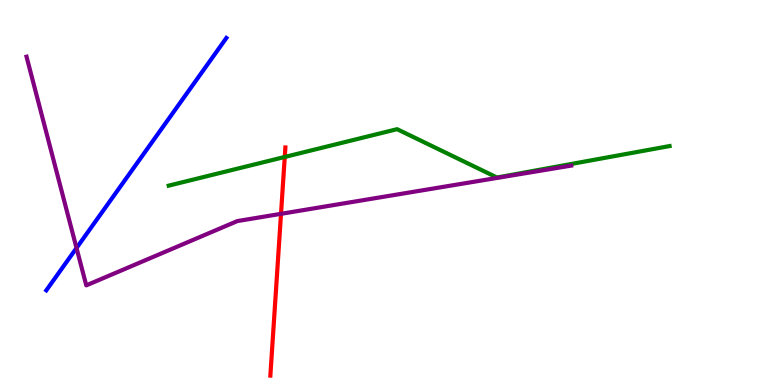[{'lines': ['blue', 'red'], 'intersections': []}, {'lines': ['green', 'red'], 'intersections': [{'x': 3.67, 'y': 5.92}]}, {'lines': ['purple', 'red'], 'intersections': [{'x': 3.63, 'y': 4.45}]}, {'lines': ['blue', 'green'], 'intersections': []}, {'lines': ['blue', 'purple'], 'intersections': [{'x': 0.987, 'y': 3.56}]}, {'lines': ['green', 'purple'], 'intersections': []}]